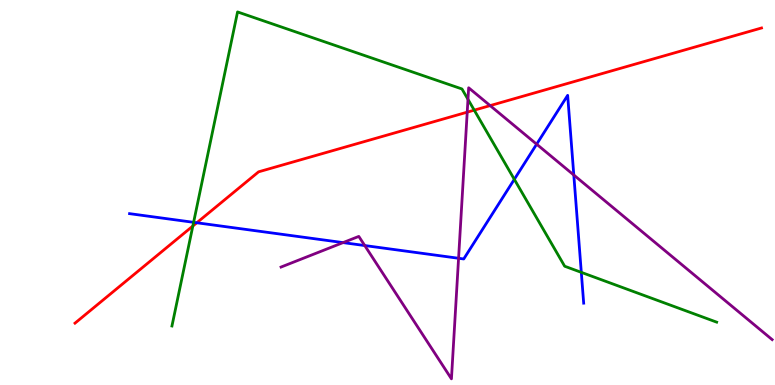[{'lines': ['blue', 'red'], 'intersections': [{'x': 2.54, 'y': 4.21}]}, {'lines': ['green', 'red'], 'intersections': [{'x': 2.49, 'y': 4.13}, {'x': 6.12, 'y': 7.14}]}, {'lines': ['purple', 'red'], 'intersections': [{'x': 6.03, 'y': 7.09}, {'x': 6.32, 'y': 7.26}]}, {'lines': ['blue', 'green'], 'intersections': [{'x': 2.5, 'y': 4.23}, {'x': 6.64, 'y': 5.34}, {'x': 7.5, 'y': 2.93}]}, {'lines': ['blue', 'purple'], 'intersections': [{'x': 4.43, 'y': 3.7}, {'x': 4.71, 'y': 3.62}, {'x': 5.92, 'y': 3.29}, {'x': 6.92, 'y': 6.25}, {'x': 7.4, 'y': 5.45}]}, {'lines': ['green', 'purple'], 'intersections': [{'x': 6.04, 'y': 7.42}]}]